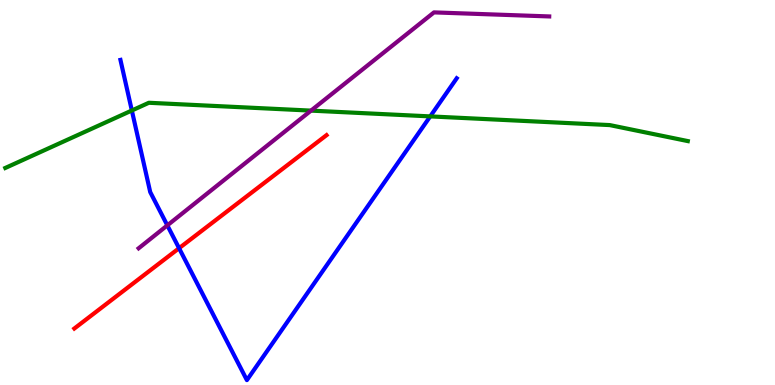[{'lines': ['blue', 'red'], 'intersections': [{'x': 2.31, 'y': 3.55}]}, {'lines': ['green', 'red'], 'intersections': []}, {'lines': ['purple', 'red'], 'intersections': []}, {'lines': ['blue', 'green'], 'intersections': [{'x': 1.7, 'y': 7.13}, {'x': 5.55, 'y': 6.98}]}, {'lines': ['blue', 'purple'], 'intersections': [{'x': 2.16, 'y': 4.15}]}, {'lines': ['green', 'purple'], 'intersections': [{'x': 4.01, 'y': 7.13}]}]